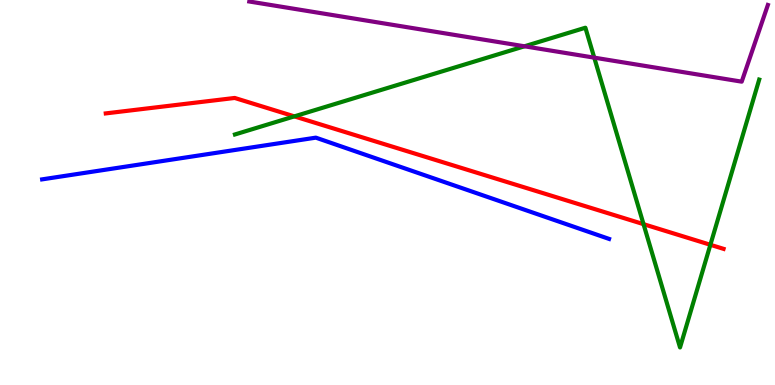[{'lines': ['blue', 'red'], 'intersections': []}, {'lines': ['green', 'red'], 'intersections': [{'x': 3.8, 'y': 6.98}, {'x': 8.3, 'y': 4.18}, {'x': 9.17, 'y': 3.64}]}, {'lines': ['purple', 'red'], 'intersections': []}, {'lines': ['blue', 'green'], 'intersections': []}, {'lines': ['blue', 'purple'], 'intersections': []}, {'lines': ['green', 'purple'], 'intersections': [{'x': 6.77, 'y': 8.8}, {'x': 7.67, 'y': 8.5}]}]